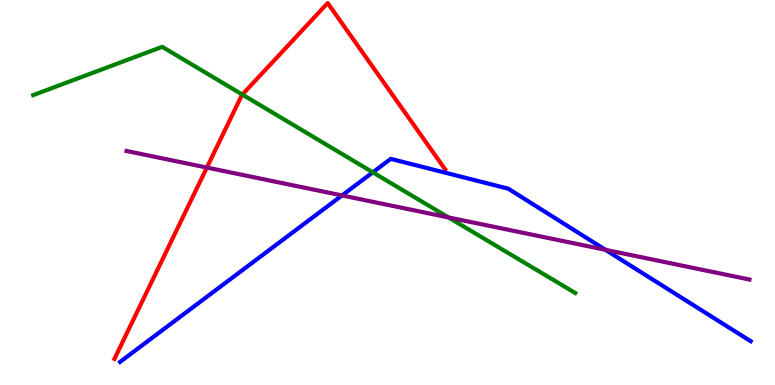[{'lines': ['blue', 'red'], 'intersections': []}, {'lines': ['green', 'red'], 'intersections': [{'x': 3.13, 'y': 7.54}]}, {'lines': ['purple', 'red'], 'intersections': [{'x': 2.67, 'y': 5.65}]}, {'lines': ['blue', 'green'], 'intersections': [{'x': 4.81, 'y': 5.52}]}, {'lines': ['blue', 'purple'], 'intersections': [{'x': 4.41, 'y': 4.92}, {'x': 7.81, 'y': 3.51}]}, {'lines': ['green', 'purple'], 'intersections': [{'x': 5.79, 'y': 4.35}]}]